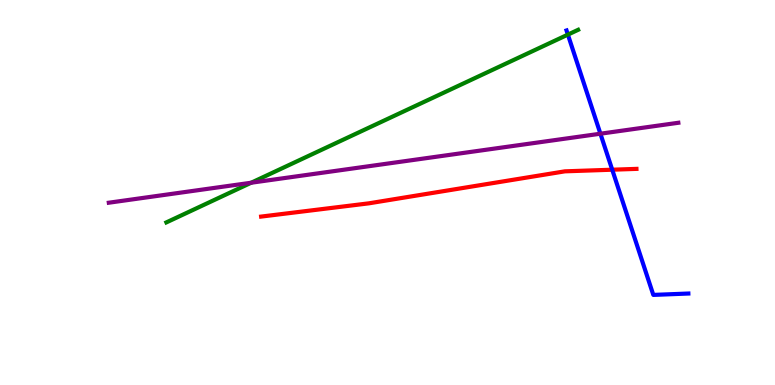[{'lines': ['blue', 'red'], 'intersections': [{'x': 7.9, 'y': 5.59}]}, {'lines': ['green', 'red'], 'intersections': []}, {'lines': ['purple', 'red'], 'intersections': []}, {'lines': ['blue', 'green'], 'intersections': [{'x': 7.33, 'y': 9.1}]}, {'lines': ['blue', 'purple'], 'intersections': [{'x': 7.75, 'y': 6.53}]}, {'lines': ['green', 'purple'], 'intersections': [{'x': 3.24, 'y': 5.25}]}]